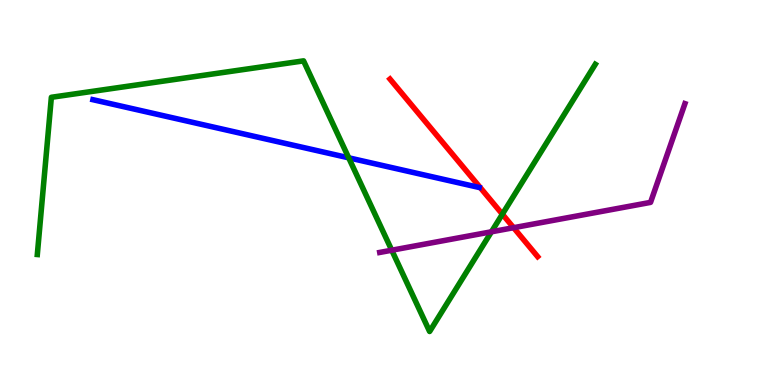[{'lines': ['blue', 'red'], 'intersections': []}, {'lines': ['green', 'red'], 'intersections': [{'x': 6.48, 'y': 4.44}]}, {'lines': ['purple', 'red'], 'intersections': [{'x': 6.63, 'y': 4.09}]}, {'lines': ['blue', 'green'], 'intersections': [{'x': 4.5, 'y': 5.9}]}, {'lines': ['blue', 'purple'], 'intersections': []}, {'lines': ['green', 'purple'], 'intersections': [{'x': 5.05, 'y': 3.5}, {'x': 6.34, 'y': 3.98}]}]